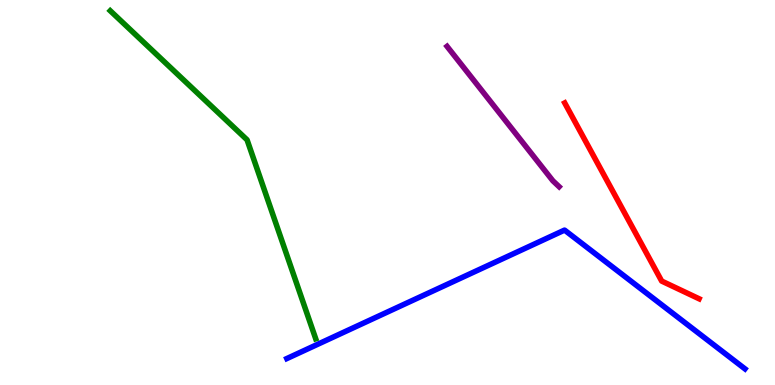[{'lines': ['blue', 'red'], 'intersections': []}, {'lines': ['green', 'red'], 'intersections': []}, {'lines': ['purple', 'red'], 'intersections': []}, {'lines': ['blue', 'green'], 'intersections': []}, {'lines': ['blue', 'purple'], 'intersections': []}, {'lines': ['green', 'purple'], 'intersections': []}]